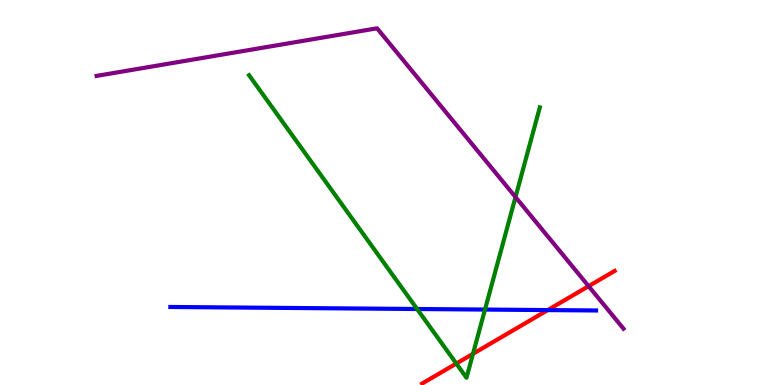[{'lines': ['blue', 'red'], 'intersections': [{'x': 7.07, 'y': 1.95}]}, {'lines': ['green', 'red'], 'intersections': [{'x': 5.89, 'y': 0.557}, {'x': 6.1, 'y': 0.81}]}, {'lines': ['purple', 'red'], 'intersections': [{'x': 7.6, 'y': 2.57}]}, {'lines': ['blue', 'green'], 'intersections': [{'x': 5.38, 'y': 1.97}, {'x': 6.26, 'y': 1.96}]}, {'lines': ['blue', 'purple'], 'intersections': []}, {'lines': ['green', 'purple'], 'intersections': [{'x': 6.65, 'y': 4.88}]}]